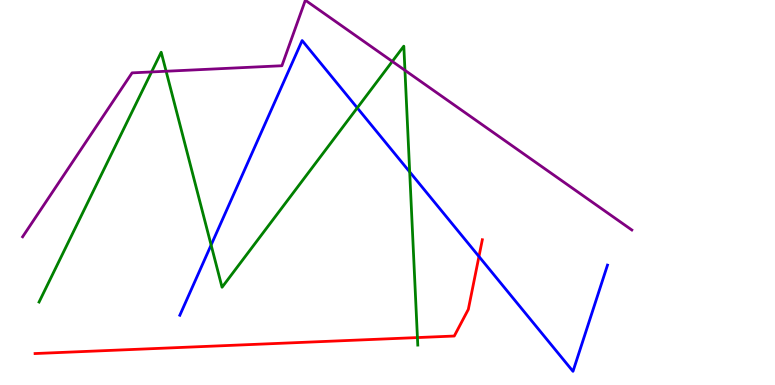[{'lines': ['blue', 'red'], 'intersections': [{'x': 6.18, 'y': 3.34}]}, {'lines': ['green', 'red'], 'intersections': [{'x': 5.39, 'y': 1.23}]}, {'lines': ['purple', 'red'], 'intersections': []}, {'lines': ['blue', 'green'], 'intersections': [{'x': 2.72, 'y': 3.64}, {'x': 4.61, 'y': 7.2}, {'x': 5.29, 'y': 5.53}]}, {'lines': ['blue', 'purple'], 'intersections': []}, {'lines': ['green', 'purple'], 'intersections': [{'x': 1.96, 'y': 8.13}, {'x': 2.14, 'y': 8.15}, {'x': 5.06, 'y': 8.4}, {'x': 5.23, 'y': 8.17}]}]